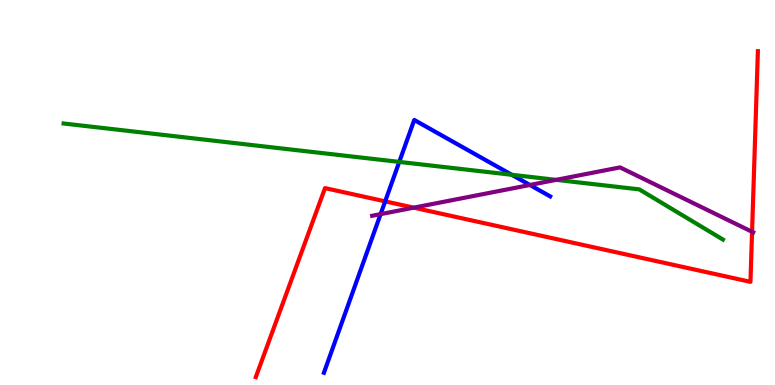[{'lines': ['blue', 'red'], 'intersections': [{'x': 4.97, 'y': 4.77}]}, {'lines': ['green', 'red'], 'intersections': []}, {'lines': ['purple', 'red'], 'intersections': [{'x': 5.34, 'y': 4.61}, {'x': 9.7, 'y': 3.98}]}, {'lines': ['blue', 'green'], 'intersections': [{'x': 5.15, 'y': 5.79}, {'x': 6.6, 'y': 5.46}]}, {'lines': ['blue', 'purple'], 'intersections': [{'x': 4.91, 'y': 4.44}, {'x': 6.84, 'y': 5.2}]}, {'lines': ['green', 'purple'], 'intersections': [{'x': 7.18, 'y': 5.33}]}]